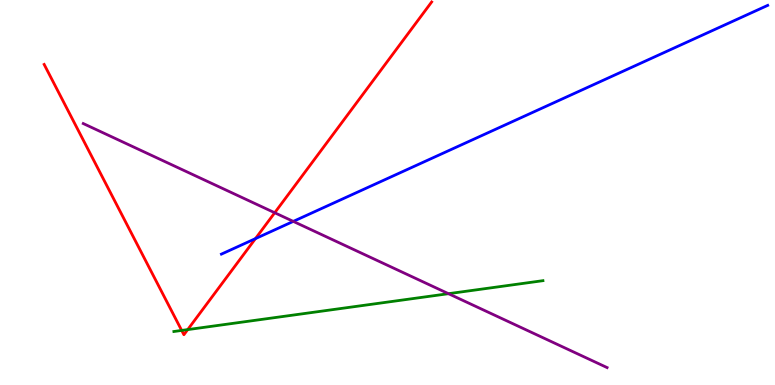[{'lines': ['blue', 'red'], 'intersections': [{'x': 3.3, 'y': 3.8}]}, {'lines': ['green', 'red'], 'intersections': [{'x': 2.34, 'y': 1.42}, {'x': 2.42, 'y': 1.44}]}, {'lines': ['purple', 'red'], 'intersections': [{'x': 3.54, 'y': 4.47}]}, {'lines': ['blue', 'green'], 'intersections': []}, {'lines': ['blue', 'purple'], 'intersections': [{'x': 3.78, 'y': 4.25}]}, {'lines': ['green', 'purple'], 'intersections': [{'x': 5.79, 'y': 2.37}]}]